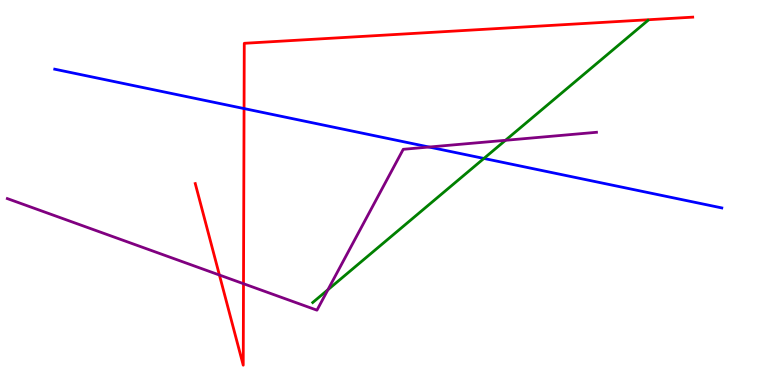[{'lines': ['blue', 'red'], 'intersections': [{'x': 3.15, 'y': 7.18}]}, {'lines': ['green', 'red'], 'intersections': []}, {'lines': ['purple', 'red'], 'intersections': [{'x': 2.83, 'y': 2.86}, {'x': 3.14, 'y': 2.63}]}, {'lines': ['blue', 'green'], 'intersections': [{'x': 6.24, 'y': 5.88}]}, {'lines': ['blue', 'purple'], 'intersections': [{'x': 5.54, 'y': 6.18}]}, {'lines': ['green', 'purple'], 'intersections': [{'x': 4.23, 'y': 2.47}, {'x': 6.52, 'y': 6.36}]}]